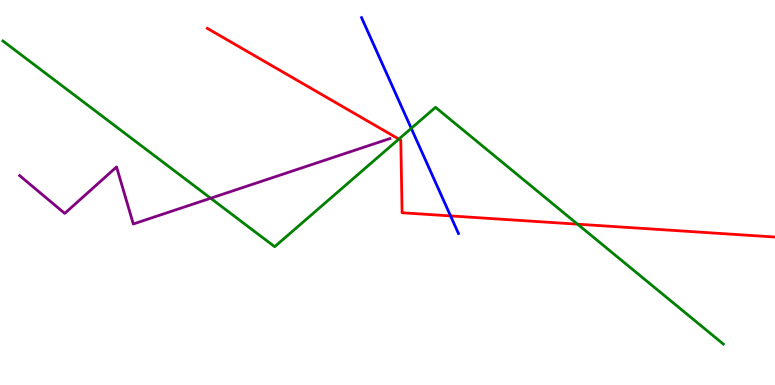[{'lines': ['blue', 'red'], 'intersections': [{'x': 5.81, 'y': 4.39}]}, {'lines': ['green', 'red'], 'intersections': [{'x': 5.15, 'y': 6.39}, {'x': 7.45, 'y': 4.18}]}, {'lines': ['purple', 'red'], 'intersections': []}, {'lines': ['blue', 'green'], 'intersections': [{'x': 5.31, 'y': 6.67}]}, {'lines': ['blue', 'purple'], 'intersections': []}, {'lines': ['green', 'purple'], 'intersections': [{'x': 2.72, 'y': 4.85}]}]